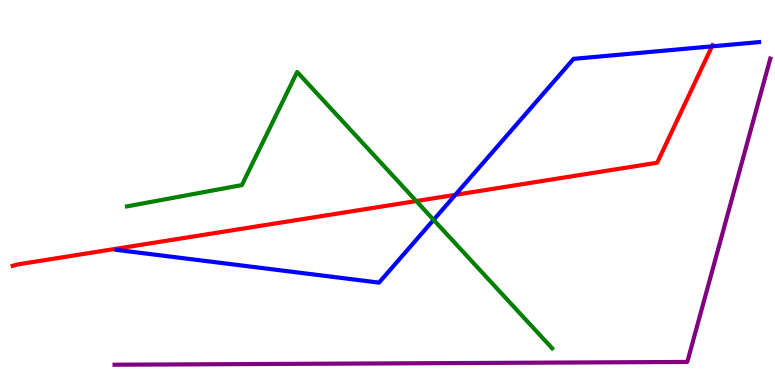[{'lines': ['blue', 'red'], 'intersections': [{'x': 5.88, 'y': 4.94}, {'x': 9.19, 'y': 8.8}]}, {'lines': ['green', 'red'], 'intersections': [{'x': 5.37, 'y': 4.78}]}, {'lines': ['purple', 'red'], 'intersections': []}, {'lines': ['blue', 'green'], 'intersections': [{'x': 5.6, 'y': 4.29}]}, {'lines': ['blue', 'purple'], 'intersections': []}, {'lines': ['green', 'purple'], 'intersections': []}]